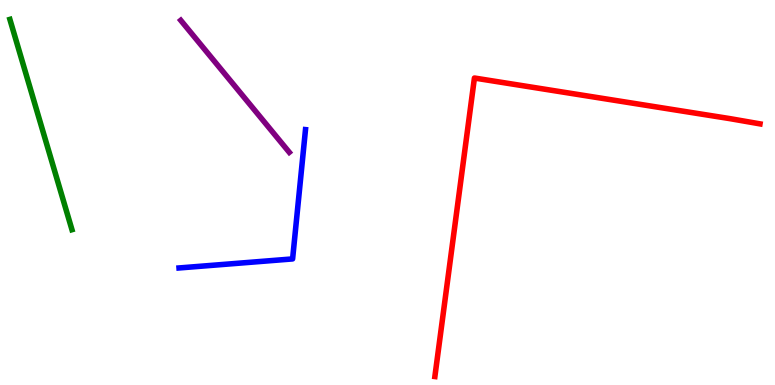[{'lines': ['blue', 'red'], 'intersections': []}, {'lines': ['green', 'red'], 'intersections': []}, {'lines': ['purple', 'red'], 'intersections': []}, {'lines': ['blue', 'green'], 'intersections': []}, {'lines': ['blue', 'purple'], 'intersections': []}, {'lines': ['green', 'purple'], 'intersections': []}]